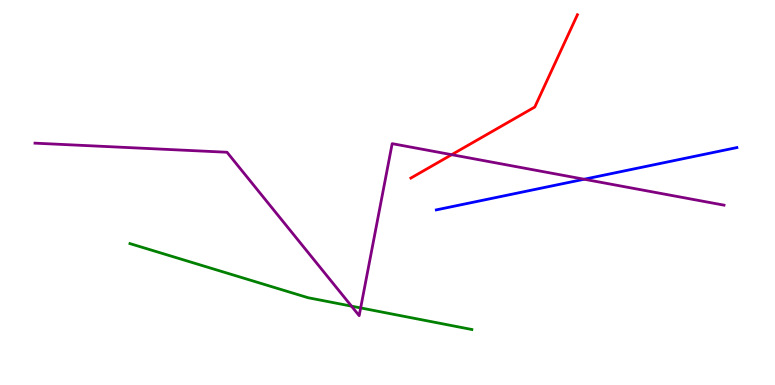[{'lines': ['blue', 'red'], 'intersections': []}, {'lines': ['green', 'red'], 'intersections': []}, {'lines': ['purple', 'red'], 'intersections': [{'x': 5.83, 'y': 5.98}]}, {'lines': ['blue', 'green'], 'intersections': []}, {'lines': ['blue', 'purple'], 'intersections': [{'x': 7.54, 'y': 5.34}]}, {'lines': ['green', 'purple'], 'intersections': [{'x': 4.54, 'y': 2.05}, {'x': 4.65, 'y': 2.0}]}]